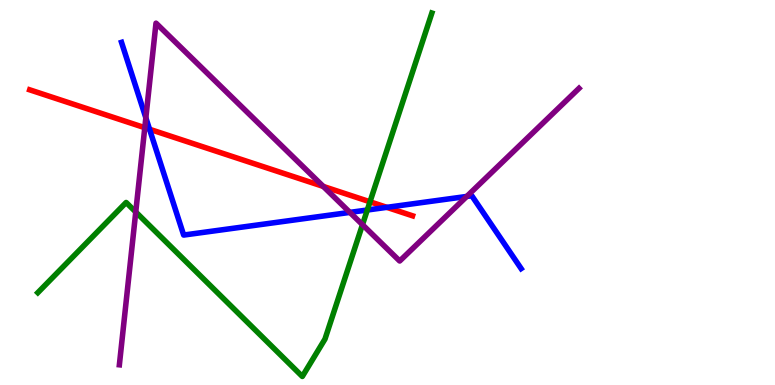[{'lines': ['blue', 'red'], 'intersections': [{'x': 1.93, 'y': 6.64}, {'x': 4.99, 'y': 4.61}]}, {'lines': ['green', 'red'], 'intersections': [{'x': 4.77, 'y': 4.76}]}, {'lines': ['purple', 'red'], 'intersections': [{'x': 1.87, 'y': 6.68}, {'x': 4.17, 'y': 5.16}]}, {'lines': ['blue', 'green'], 'intersections': [{'x': 4.74, 'y': 4.55}]}, {'lines': ['blue', 'purple'], 'intersections': [{'x': 1.88, 'y': 6.94}, {'x': 4.51, 'y': 4.48}, {'x': 6.02, 'y': 4.9}]}, {'lines': ['green', 'purple'], 'intersections': [{'x': 1.75, 'y': 4.49}, {'x': 4.68, 'y': 4.16}]}]